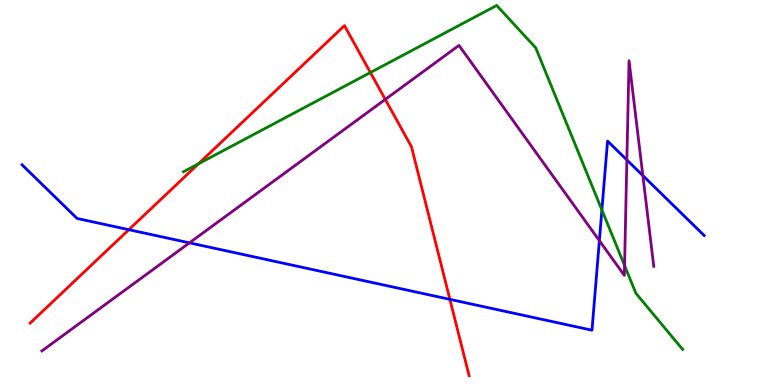[{'lines': ['blue', 'red'], 'intersections': [{'x': 1.66, 'y': 4.03}, {'x': 5.81, 'y': 2.22}]}, {'lines': ['green', 'red'], 'intersections': [{'x': 2.56, 'y': 5.74}, {'x': 4.78, 'y': 8.12}]}, {'lines': ['purple', 'red'], 'intersections': [{'x': 4.97, 'y': 7.42}]}, {'lines': ['blue', 'green'], 'intersections': [{'x': 7.77, 'y': 4.55}]}, {'lines': ['blue', 'purple'], 'intersections': [{'x': 2.44, 'y': 3.69}, {'x': 7.73, 'y': 3.75}, {'x': 8.09, 'y': 5.85}, {'x': 8.29, 'y': 5.44}]}, {'lines': ['green', 'purple'], 'intersections': [{'x': 8.06, 'y': 3.1}]}]